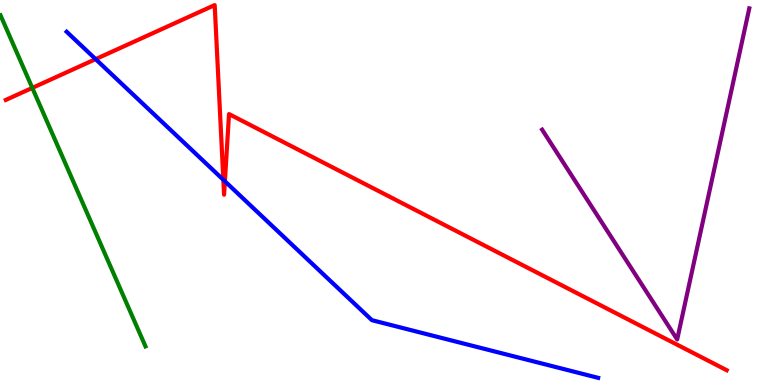[{'lines': ['blue', 'red'], 'intersections': [{'x': 1.23, 'y': 8.46}, {'x': 2.88, 'y': 5.33}, {'x': 2.9, 'y': 5.29}]}, {'lines': ['green', 'red'], 'intersections': [{'x': 0.417, 'y': 7.72}]}, {'lines': ['purple', 'red'], 'intersections': []}, {'lines': ['blue', 'green'], 'intersections': []}, {'lines': ['blue', 'purple'], 'intersections': []}, {'lines': ['green', 'purple'], 'intersections': []}]